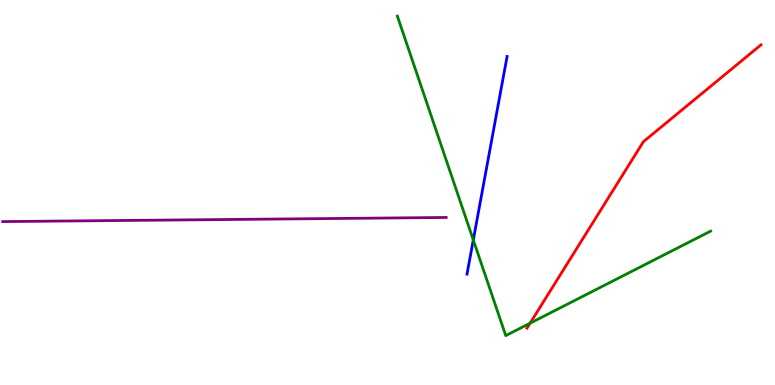[{'lines': ['blue', 'red'], 'intersections': []}, {'lines': ['green', 'red'], 'intersections': [{'x': 6.84, 'y': 1.6}]}, {'lines': ['purple', 'red'], 'intersections': []}, {'lines': ['blue', 'green'], 'intersections': [{'x': 6.11, 'y': 3.77}]}, {'lines': ['blue', 'purple'], 'intersections': []}, {'lines': ['green', 'purple'], 'intersections': []}]